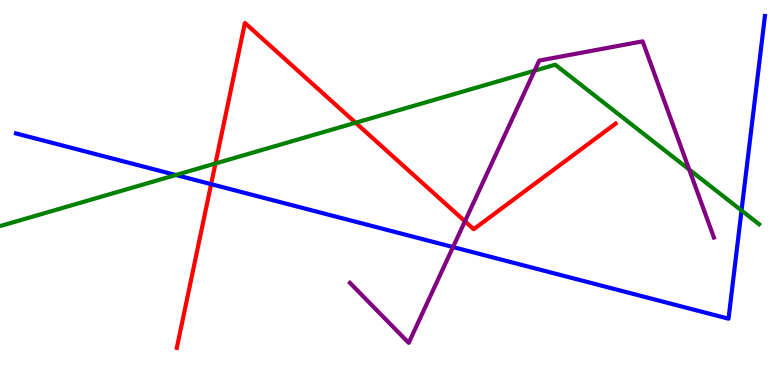[{'lines': ['blue', 'red'], 'intersections': [{'x': 2.72, 'y': 5.22}]}, {'lines': ['green', 'red'], 'intersections': [{'x': 2.78, 'y': 5.75}, {'x': 4.59, 'y': 6.81}]}, {'lines': ['purple', 'red'], 'intersections': [{'x': 6.0, 'y': 4.25}]}, {'lines': ['blue', 'green'], 'intersections': [{'x': 2.27, 'y': 5.45}, {'x': 9.57, 'y': 4.53}]}, {'lines': ['blue', 'purple'], 'intersections': [{'x': 5.85, 'y': 3.58}]}, {'lines': ['green', 'purple'], 'intersections': [{'x': 6.9, 'y': 8.16}, {'x': 8.89, 'y': 5.6}]}]